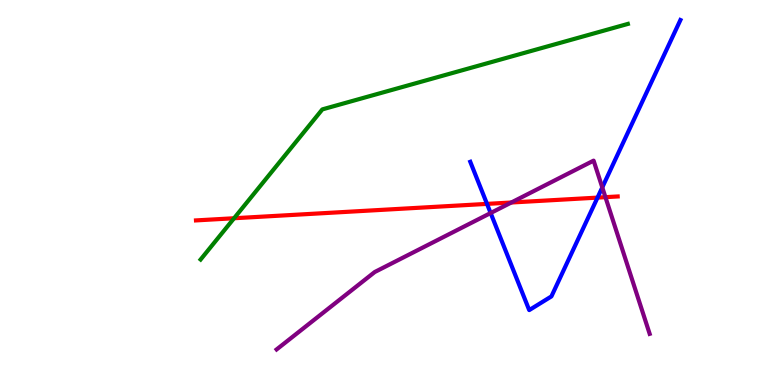[{'lines': ['blue', 'red'], 'intersections': [{'x': 6.28, 'y': 4.7}, {'x': 7.71, 'y': 4.87}]}, {'lines': ['green', 'red'], 'intersections': [{'x': 3.02, 'y': 4.33}]}, {'lines': ['purple', 'red'], 'intersections': [{'x': 6.6, 'y': 4.74}, {'x': 7.81, 'y': 4.88}]}, {'lines': ['blue', 'green'], 'intersections': []}, {'lines': ['blue', 'purple'], 'intersections': [{'x': 6.33, 'y': 4.47}, {'x': 7.77, 'y': 5.13}]}, {'lines': ['green', 'purple'], 'intersections': []}]